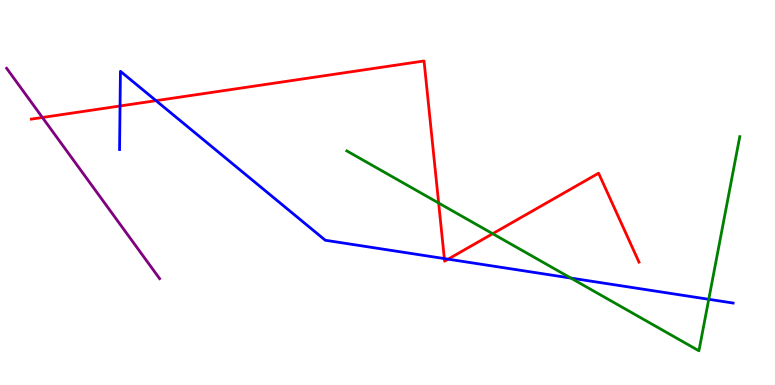[{'lines': ['blue', 'red'], 'intersections': [{'x': 1.55, 'y': 7.25}, {'x': 2.01, 'y': 7.39}, {'x': 5.73, 'y': 3.28}, {'x': 5.78, 'y': 3.27}]}, {'lines': ['green', 'red'], 'intersections': [{'x': 5.66, 'y': 4.73}, {'x': 6.36, 'y': 3.93}]}, {'lines': ['purple', 'red'], 'intersections': [{'x': 0.547, 'y': 6.95}]}, {'lines': ['blue', 'green'], 'intersections': [{'x': 7.37, 'y': 2.78}, {'x': 9.15, 'y': 2.23}]}, {'lines': ['blue', 'purple'], 'intersections': []}, {'lines': ['green', 'purple'], 'intersections': []}]